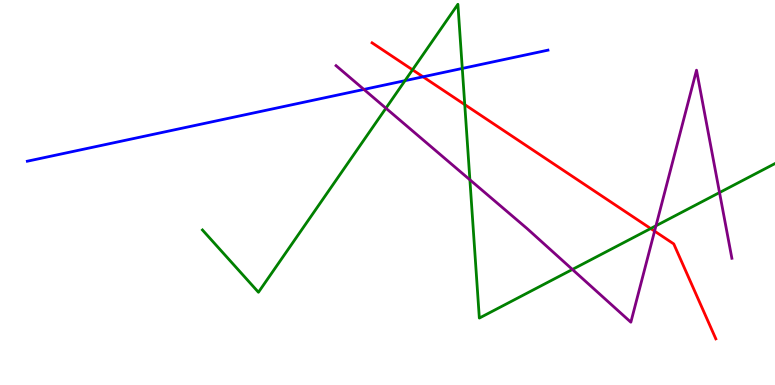[{'lines': ['blue', 'red'], 'intersections': [{'x': 5.46, 'y': 8.01}]}, {'lines': ['green', 'red'], 'intersections': [{'x': 5.32, 'y': 8.19}, {'x': 6.0, 'y': 7.28}, {'x': 8.4, 'y': 4.06}]}, {'lines': ['purple', 'red'], 'intersections': [{'x': 8.45, 'y': 4.0}]}, {'lines': ['blue', 'green'], 'intersections': [{'x': 5.23, 'y': 7.91}, {'x': 5.96, 'y': 8.22}]}, {'lines': ['blue', 'purple'], 'intersections': [{'x': 4.7, 'y': 7.68}]}, {'lines': ['green', 'purple'], 'intersections': [{'x': 4.98, 'y': 7.19}, {'x': 6.06, 'y': 5.33}, {'x': 7.39, 'y': 3.0}, {'x': 8.46, 'y': 4.14}, {'x': 9.28, 'y': 5.0}]}]